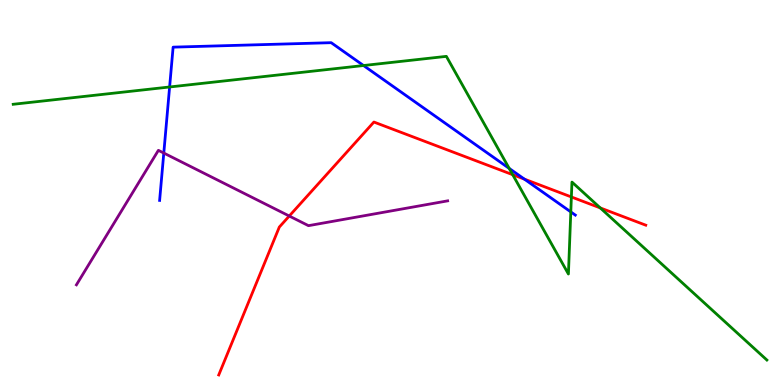[{'lines': ['blue', 'red'], 'intersections': [{'x': 6.77, 'y': 5.35}]}, {'lines': ['green', 'red'], 'intersections': [{'x': 6.62, 'y': 5.46}, {'x': 7.37, 'y': 4.88}, {'x': 7.75, 'y': 4.6}]}, {'lines': ['purple', 'red'], 'intersections': [{'x': 3.73, 'y': 4.39}]}, {'lines': ['blue', 'green'], 'intersections': [{'x': 2.19, 'y': 7.74}, {'x': 4.69, 'y': 8.3}, {'x': 6.57, 'y': 5.63}, {'x': 7.37, 'y': 4.5}]}, {'lines': ['blue', 'purple'], 'intersections': [{'x': 2.11, 'y': 6.02}]}, {'lines': ['green', 'purple'], 'intersections': []}]